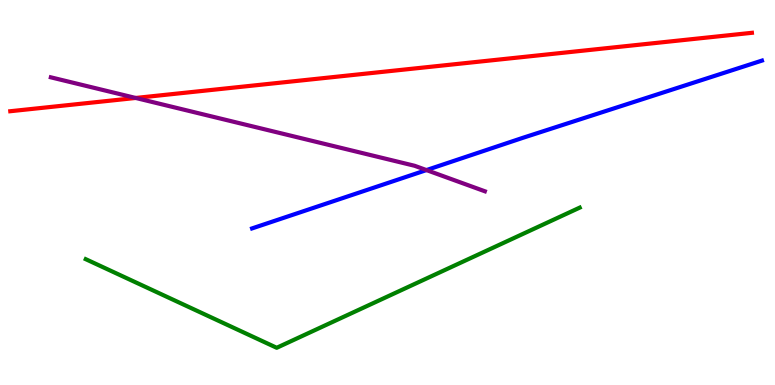[{'lines': ['blue', 'red'], 'intersections': []}, {'lines': ['green', 'red'], 'intersections': []}, {'lines': ['purple', 'red'], 'intersections': [{'x': 1.75, 'y': 7.46}]}, {'lines': ['blue', 'green'], 'intersections': []}, {'lines': ['blue', 'purple'], 'intersections': [{'x': 5.5, 'y': 5.58}]}, {'lines': ['green', 'purple'], 'intersections': []}]